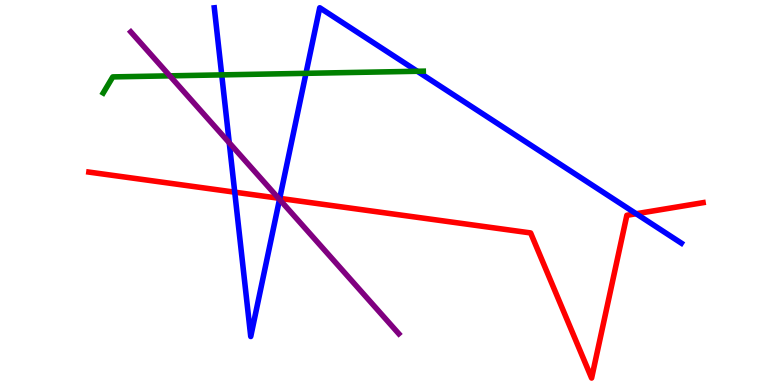[{'lines': ['blue', 'red'], 'intersections': [{'x': 3.03, 'y': 5.01}, {'x': 3.61, 'y': 4.85}, {'x': 8.21, 'y': 4.45}]}, {'lines': ['green', 'red'], 'intersections': []}, {'lines': ['purple', 'red'], 'intersections': [{'x': 3.59, 'y': 4.85}]}, {'lines': ['blue', 'green'], 'intersections': [{'x': 2.86, 'y': 8.05}, {'x': 3.95, 'y': 8.1}, {'x': 5.38, 'y': 8.15}]}, {'lines': ['blue', 'purple'], 'intersections': [{'x': 2.96, 'y': 6.29}, {'x': 3.61, 'y': 4.82}]}, {'lines': ['green', 'purple'], 'intersections': [{'x': 2.19, 'y': 8.03}]}]